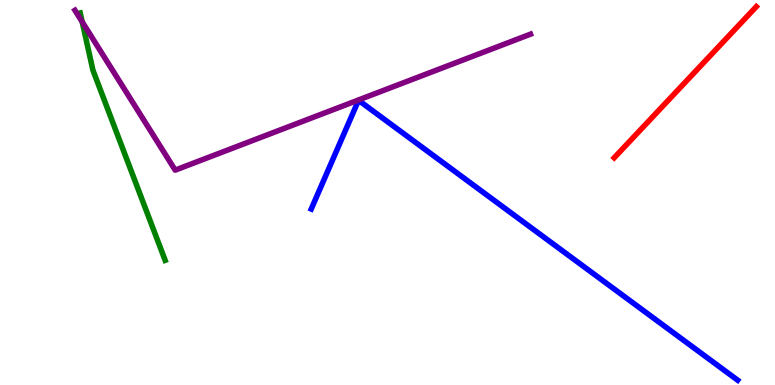[{'lines': ['blue', 'red'], 'intersections': []}, {'lines': ['green', 'red'], 'intersections': []}, {'lines': ['purple', 'red'], 'intersections': []}, {'lines': ['blue', 'green'], 'intersections': []}, {'lines': ['blue', 'purple'], 'intersections': []}, {'lines': ['green', 'purple'], 'intersections': [{'x': 1.06, 'y': 9.43}]}]